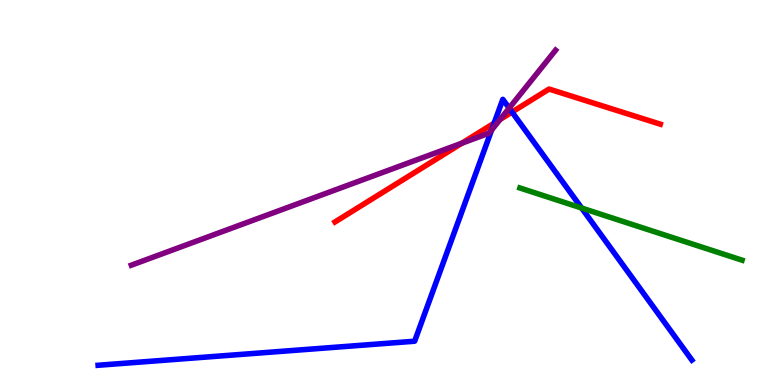[{'lines': ['blue', 'red'], 'intersections': [{'x': 6.38, 'y': 6.8}, {'x': 6.61, 'y': 7.09}]}, {'lines': ['green', 'red'], 'intersections': []}, {'lines': ['purple', 'red'], 'intersections': [{'x': 5.96, 'y': 6.28}, {'x': 6.45, 'y': 6.9}]}, {'lines': ['blue', 'green'], 'intersections': [{'x': 7.5, 'y': 4.6}]}, {'lines': ['blue', 'purple'], 'intersections': [{'x': 6.34, 'y': 6.62}, {'x': 6.57, 'y': 7.19}]}, {'lines': ['green', 'purple'], 'intersections': []}]